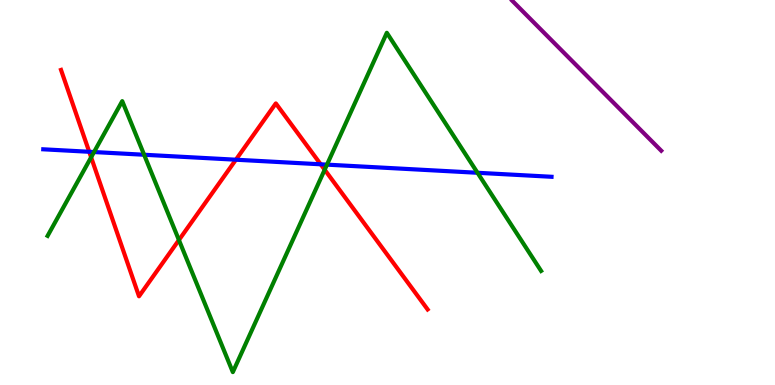[{'lines': ['blue', 'red'], 'intersections': [{'x': 1.15, 'y': 6.06}, {'x': 3.04, 'y': 5.85}, {'x': 4.14, 'y': 5.73}]}, {'lines': ['green', 'red'], 'intersections': [{'x': 1.18, 'y': 5.91}, {'x': 2.31, 'y': 3.77}, {'x': 4.19, 'y': 5.59}]}, {'lines': ['purple', 'red'], 'intersections': []}, {'lines': ['blue', 'green'], 'intersections': [{'x': 1.21, 'y': 6.05}, {'x': 1.86, 'y': 5.98}, {'x': 4.22, 'y': 5.72}, {'x': 6.16, 'y': 5.51}]}, {'lines': ['blue', 'purple'], 'intersections': []}, {'lines': ['green', 'purple'], 'intersections': []}]